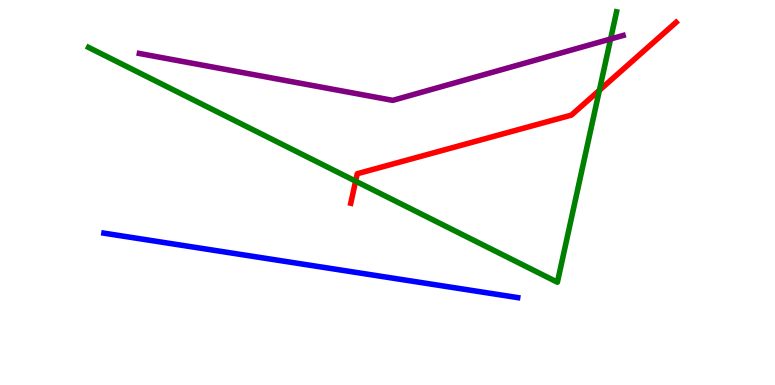[{'lines': ['blue', 'red'], 'intersections': []}, {'lines': ['green', 'red'], 'intersections': [{'x': 4.59, 'y': 5.29}, {'x': 7.73, 'y': 7.65}]}, {'lines': ['purple', 'red'], 'intersections': []}, {'lines': ['blue', 'green'], 'intersections': []}, {'lines': ['blue', 'purple'], 'intersections': []}, {'lines': ['green', 'purple'], 'intersections': [{'x': 7.88, 'y': 8.99}]}]